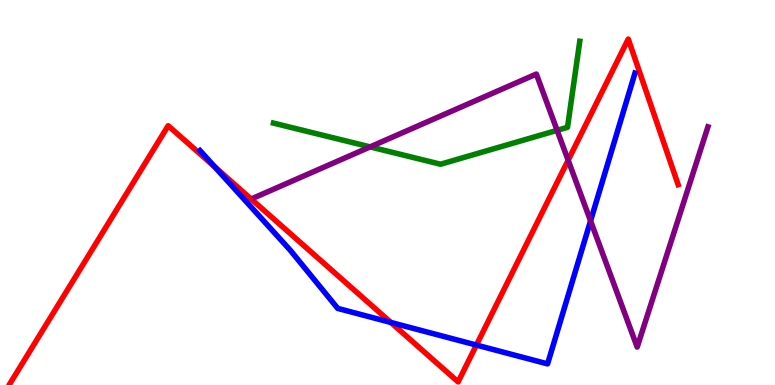[{'lines': ['blue', 'red'], 'intersections': [{'x': 2.77, 'y': 5.67}, {'x': 5.04, 'y': 1.62}, {'x': 6.15, 'y': 1.04}]}, {'lines': ['green', 'red'], 'intersections': []}, {'lines': ['purple', 'red'], 'intersections': [{'x': 7.33, 'y': 5.84}]}, {'lines': ['blue', 'green'], 'intersections': []}, {'lines': ['blue', 'purple'], 'intersections': [{'x': 7.62, 'y': 4.26}]}, {'lines': ['green', 'purple'], 'intersections': [{'x': 4.78, 'y': 6.18}, {'x': 7.19, 'y': 6.61}]}]